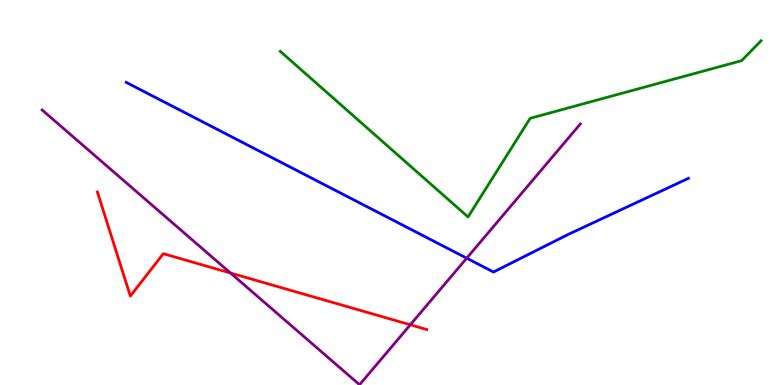[{'lines': ['blue', 'red'], 'intersections': []}, {'lines': ['green', 'red'], 'intersections': []}, {'lines': ['purple', 'red'], 'intersections': [{'x': 2.97, 'y': 2.91}, {'x': 5.29, 'y': 1.56}]}, {'lines': ['blue', 'green'], 'intersections': []}, {'lines': ['blue', 'purple'], 'intersections': [{'x': 6.02, 'y': 3.29}]}, {'lines': ['green', 'purple'], 'intersections': []}]